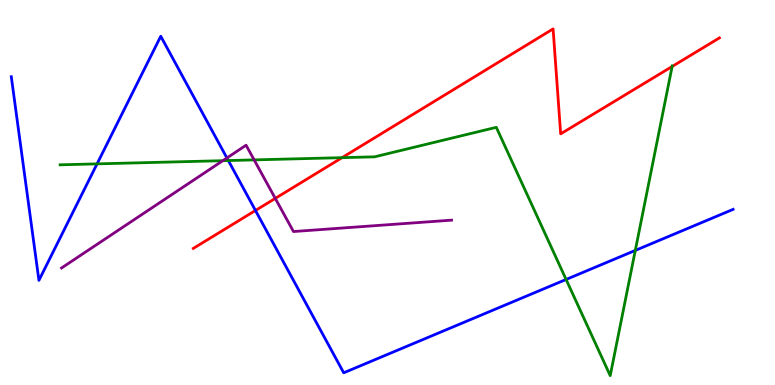[{'lines': ['blue', 'red'], 'intersections': [{'x': 3.3, 'y': 4.53}]}, {'lines': ['green', 'red'], 'intersections': [{'x': 4.41, 'y': 5.9}, {'x': 8.67, 'y': 8.27}]}, {'lines': ['purple', 'red'], 'intersections': [{'x': 3.55, 'y': 4.85}]}, {'lines': ['blue', 'green'], 'intersections': [{'x': 1.25, 'y': 5.74}, {'x': 2.95, 'y': 5.83}, {'x': 7.3, 'y': 2.74}, {'x': 8.2, 'y': 3.5}]}, {'lines': ['blue', 'purple'], 'intersections': [{'x': 2.93, 'y': 5.9}]}, {'lines': ['green', 'purple'], 'intersections': [{'x': 2.88, 'y': 5.83}, {'x': 3.28, 'y': 5.85}]}]